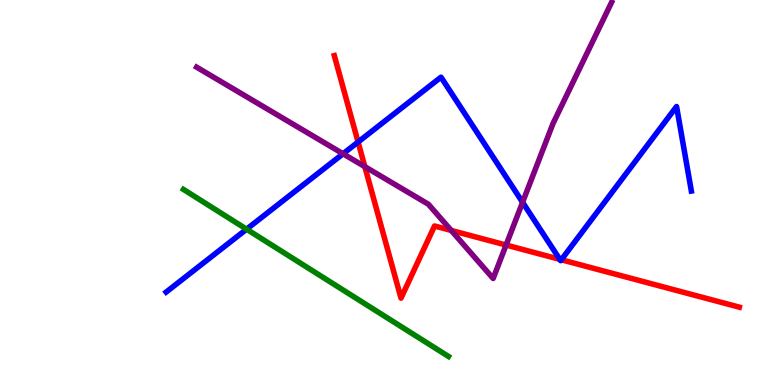[{'lines': ['blue', 'red'], 'intersections': [{'x': 4.62, 'y': 6.31}, {'x': 7.22, 'y': 3.26}, {'x': 7.24, 'y': 3.25}]}, {'lines': ['green', 'red'], 'intersections': []}, {'lines': ['purple', 'red'], 'intersections': [{'x': 4.71, 'y': 5.67}, {'x': 5.82, 'y': 4.01}, {'x': 6.53, 'y': 3.64}]}, {'lines': ['blue', 'green'], 'intersections': [{'x': 3.18, 'y': 4.05}]}, {'lines': ['blue', 'purple'], 'intersections': [{'x': 4.43, 'y': 6.01}, {'x': 6.74, 'y': 4.75}]}, {'lines': ['green', 'purple'], 'intersections': []}]